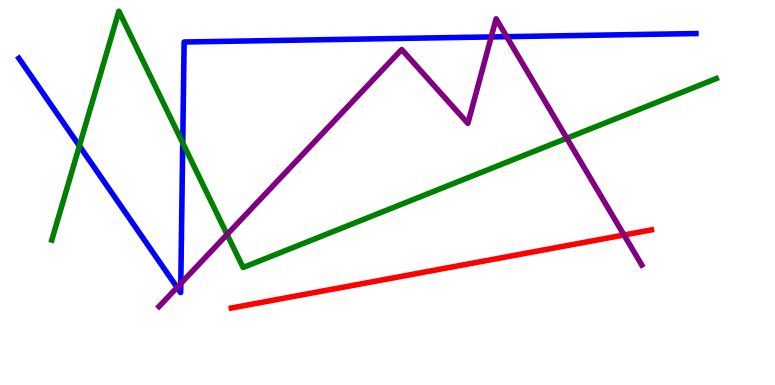[{'lines': ['blue', 'red'], 'intersections': []}, {'lines': ['green', 'red'], 'intersections': []}, {'lines': ['purple', 'red'], 'intersections': [{'x': 8.05, 'y': 3.9}]}, {'lines': ['blue', 'green'], 'intersections': [{'x': 1.02, 'y': 6.21}, {'x': 2.36, 'y': 6.29}]}, {'lines': ['blue', 'purple'], 'intersections': [{'x': 2.29, 'y': 2.54}, {'x': 2.33, 'y': 2.64}, {'x': 6.34, 'y': 9.04}, {'x': 6.54, 'y': 9.05}]}, {'lines': ['green', 'purple'], 'intersections': [{'x': 2.93, 'y': 3.91}, {'x': 7.31, 'y': 6.41}]}]